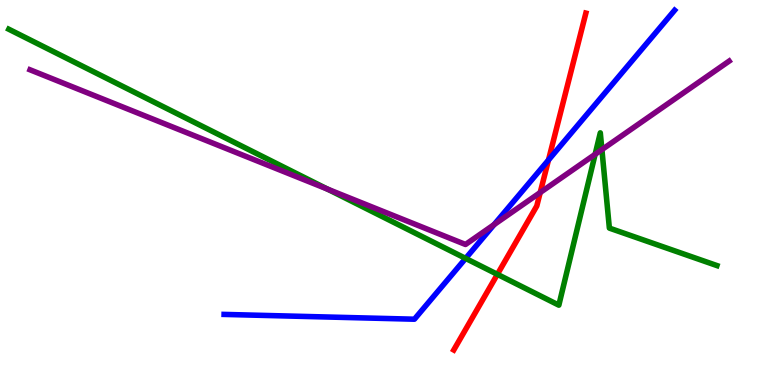[{'lines': ['blue', 'red'], 'intersections': [{'x': 7.08, 'y': 5.84}]}, {'lines': ['green', 'red'], 'intersections': [{'x': 6.42, 'y': 2.87}]}, {'lines': ['purple', 'red'], 'intersections': [{'x': 6.97, 'y': 5.0}]}, {'lines': ['blue', 'green'], 'intersections': [{'x': 6.01, 'y': 3.29}]}, {'lines': ['blue', 'purple'], 'intersections': [{'x': 6.38, 'y': 4.17}]}, {'lines': ['green', 'purple'], 'intersections': [{'x': 4.23, 'y': 5.09}, {'x': 7.68, 'y': 5.99}, {'x': 7.77, 'y': 6.11}]}]